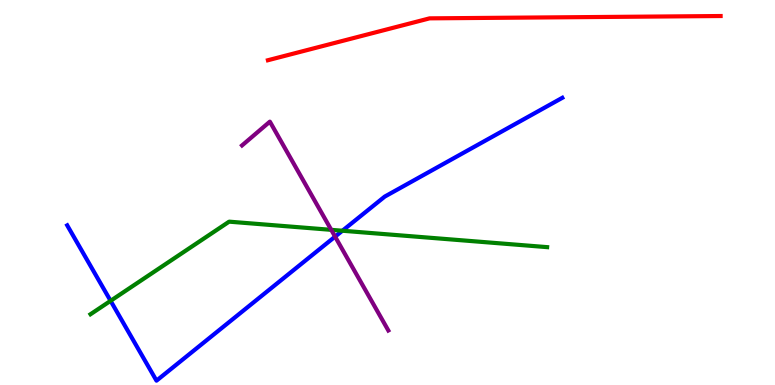[{'lines': ['blue', 'red'], 'intersections': []}, {'lines': ['green', 'red'], 'intersections': []}, {'lines': ['purple', 'red'], 'intersections': []}, {'lines': ['blue', 'green'], 'intersections': [{'x': 1.43, 'y': 2.19}, {'x': 4.42, 'y': 4.01}]}, {'lines': ['blue', 'purple'], 'intersections': [{'x': 4.32, 'y': 3.85}]}, {'lines': ['green', 'purple'], 'intersections': [{'x': 4.27, 'y': 4.03}]}]